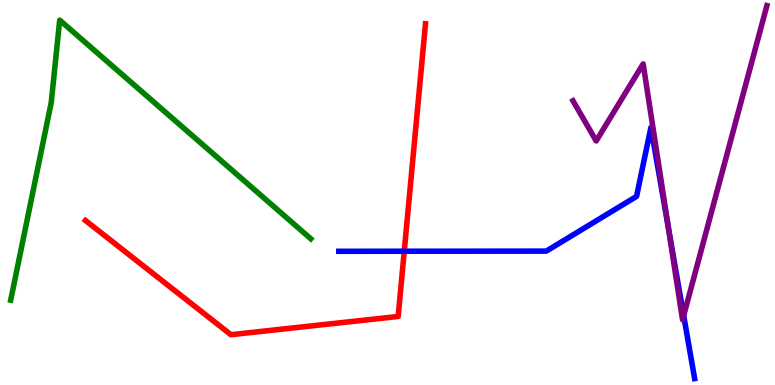[{'lines': ['blue', 'red'], 'intersections': [{'x': 5.22, 'y': 3.47}]}, {'lines': ['green', 'red'], 'intersections': []}, {'lines': ['purple', 'red'], 'intersections': []}, {'lines': ['blue', 'green'], 'intersections': []}, {'lines': ['blue', 'purple'], 'intersections': [{'x': 8.62, 'y': 4.08}, {'x': 8.82, 'y': 1.8}]}, {'lines': ['green', 'purple'], 'intersections': []}]